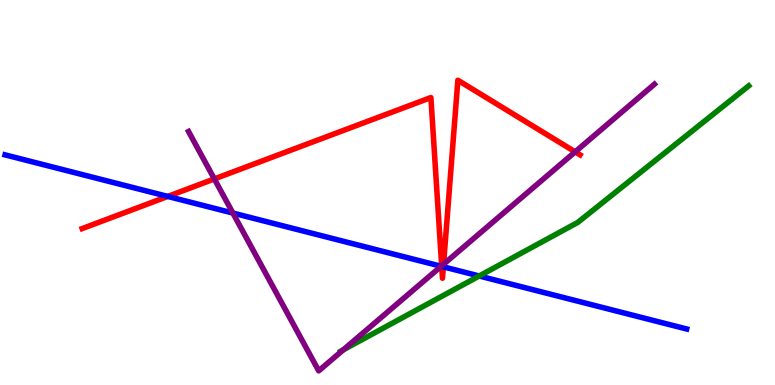[{'lines': ['blue', 'red'], 'intersections': [{'x': 2.16, 'y': 4.9}, {'x': 5.7, 'y': 3.08}, {'x': 5.72, 'y': 3.07}]}, {'lines': ['green', 'red'], 'intersections': []}, {'lines': ['purple', 'red'], 'intersections': [{'x': 2.77, 'y': 5.35}, {'x': 5.7, 'y': 3.1}, {'x': 5.72, 'y': 3.14}, {'x': 7.42, 'y': 6.06}]}, {'lines': ['blue', 'green'], 'intersections': [{'x': 6.18, 'y': 2.83}]}, {'lines': ['blue', 'purple'], 'intersections': [{'x': 3.01, 'y': 4.47}, {'x': 5.69, 'y': 3.08}]}, {'lines': ['green', 'purple'], 'intersections': [{'x': 4.43, 'y': 0.913}]}]